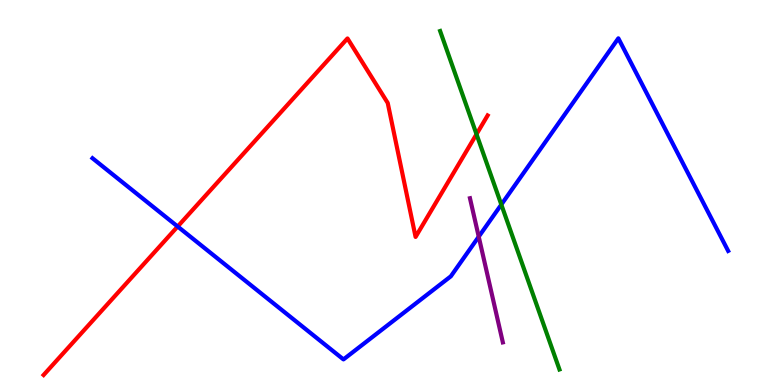[{'lines': ['blue', 'red'], 'intersections': [{'x': 2.29, 'y': 4.12}]}, {'lines': ['green', 'red'], 'intersections': [{'x': 6.15, 'y': 6.51}]}, {'lines': ['purple', 'red'], 'intersections': []}, {'lines': ['blue', 'green'], 'intersections': [{'x': 6.47, 'y': 4.69}]}, {'lines': ['blue', 'purple'], 'intersections': [{'x': 6.18, 'y': 3.85}]}, {'lines': ['green', 'purple'], 'intersections': []}]